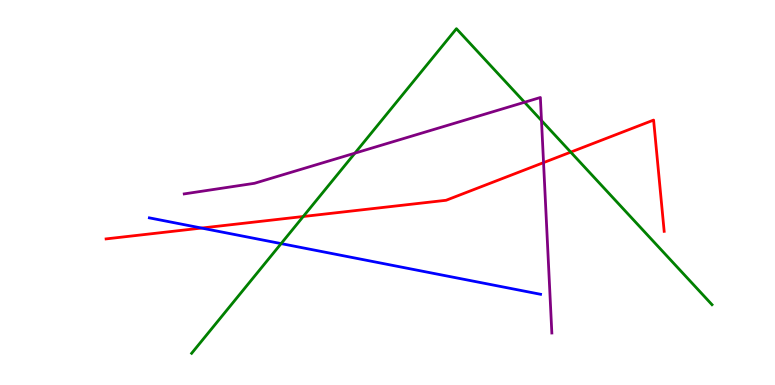[{'lines': ['blue', 'red'], 'intersections': [{'x': 2.6, 'y': 4.08}]}, {'lines': ['green', 'red'], 'intersections': [{'x': 3.91, 'y': 4.38}, {'x': 7.36, 'y': 6.05}]}, {'lines': ['purple', 'red'], 'intersections': [{'x': 7.01, 'y': 5.78}]}, {'lines': ['blue', 'green'], 'intersections': [{'x': 3.63, 'y': 3.67}]}, {'lines': ['blue', 'purple'], 'intersections': []}, {'lines': ['green', 'purple'], 'intersections': [{'x': 4.58, 'y': 6.02}, {'x': 6.77, 'y': 7.34}, {'x': 6.99, 'y': 6.87}]}]